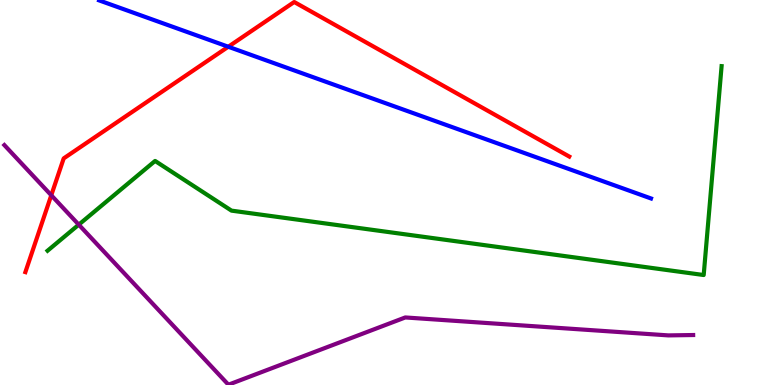[{'lines': ['blue', 'red'], 'intersections': [{'x': 2.95, 'y': 8.79}]}, {'lines': ['green', 'red'], 'intersections': []}, {'lines': ['purple', 'red'], 'intersections': [{'x': 0.662, 'y': 4.93}]}, {'lines': ['blue', 'green'], 'intersections': []}, {'lines': ['blue', 'purple'], 'intersections': []}, {'lines': ['green', 'purple'], 'intersections': [{'x': 1.02, 'y': 4.16}]}]